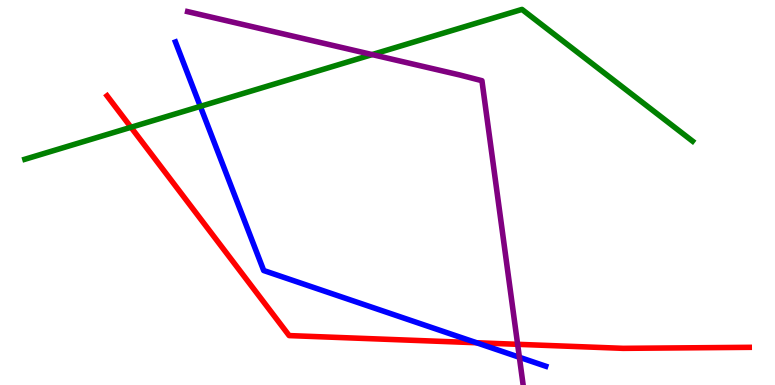[{'lines': ['blue', 'red'], 'intersections': [{'x': 6.15, 'y': 1.1}]}, {'lines': ['green', 'red'], 'intersections': [{'x': 1.69, 'y': 6.69}]}, {'lines': ['purple', 'red'], 'intersections': [{'x': 6.68, 'y': 1.06}]}, {'lines': ['blue', 'green'], 'intersections': [{'x': 2.58, 'y': 7.24}]}, {'lines': ['blue', 'purple'], 'intersections': [{'x': 6.7, 'y': 0.72}]}, {'lines': ['green', 'purple'], 'intersections': [{'x': 4.8, 'y': 8.58}]}]